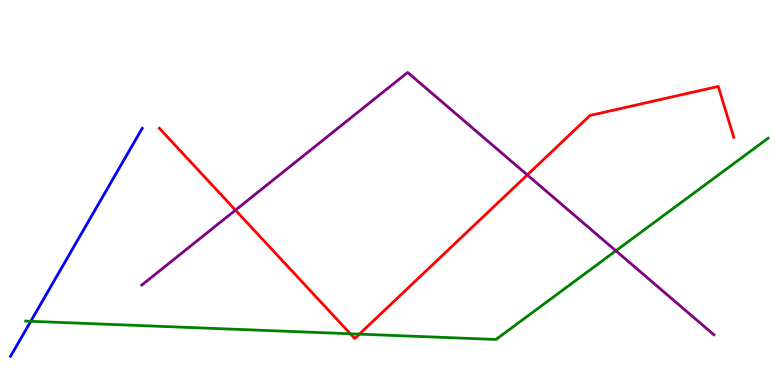[{'lines': ['blue', 'red'], 'intersections': []}, {'lines': ['green', 'red'], 'intersections': [{'x': 4.52, 'y': 1.33}, {'x': 4.64, 'y': 1.32}]}, {'lines': ['purple', 'red'], 'intersections': [{'x': 3.04, 'y': 4.54}, {'x': 6.8, 'y': 5.46}]}, {'lines': ['blue', 'green'], 'intersections': [{'x': 0.397, 'y': 1.65}]}, {'lines': ['blue', 'purple'], 'intersections': []}, {'lines': ['green', 'purple'], 'intersections': [{'x': 7.95, 'y': 3.49}]}]